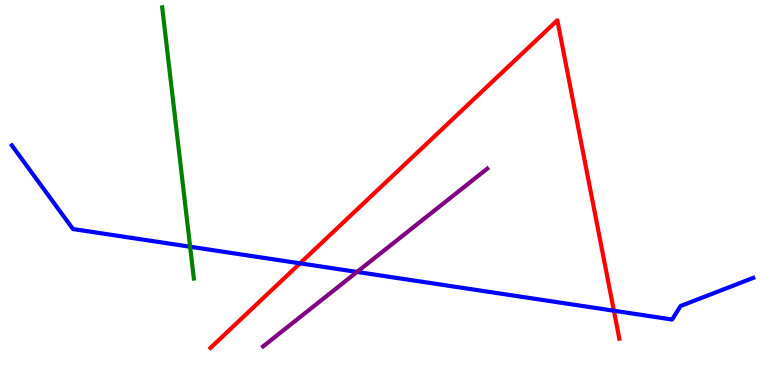[{'lines': ['blue', 'red'], 'intersections': [{'x': 3.87, 'y': 3.16}, {'x': 7.92, 'y': 1.93}]}, {'lines': ['green', 'red'], 'intersections': []}, {'lines': ['purple', 'red'], 'intersections': []}, {'lines': ['blue', 'green'], 'intersections': [{'x': 2.45, 'y': 3.59}]}, {'lines': ['blue', 'purple'], 'intersections': [{'x': 4.61, 'y': 2.94}]}, {'lines': ['green', 'purple'], 'intersections': []}]